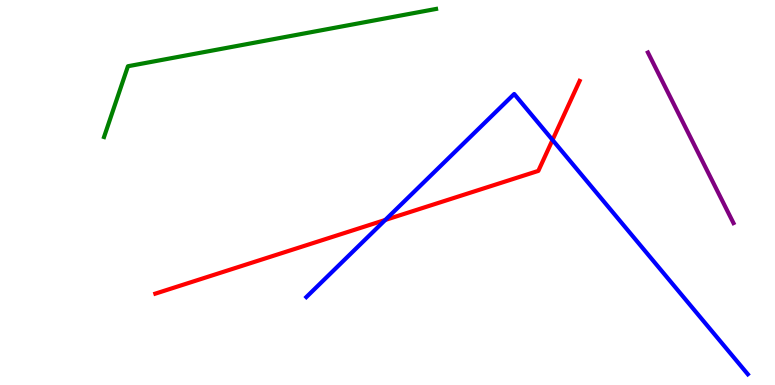[{'lines': ['blue', 'red'], 'intersections': [{'x': 4.97, 'y': 4.29}, {'x': 7.13, 'y': 6.36}]}, {'lines': ['green', 'red'], 'intersections': []}, {'lines': ['purple', 'red'], 'intersections': []}, {'lines': ['blue', 'green'], 'intersections': []}, {'lines': ['blue', 'purple'], 'intersections': []}, {'lines': ['green', 'purple'], 'intersections': []}]